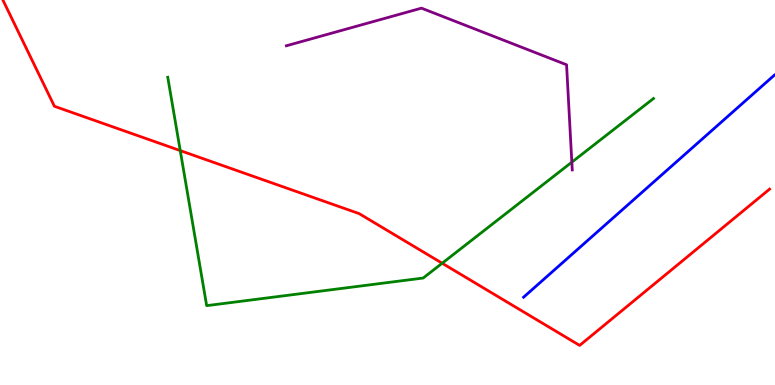[{'lines': ['blue', 'red'], 'intersections': []}, {'lines': ['green', 'red'], 'intersections': [{'x': 2.33, 'y': 6.09}, {'x': 5.71, 'y': 3.16}]}, {'lines': ['purple', 'red'], 'intersections': []}, {'lines': ['blue', 'green'], 'intersections': []}, {'lines': ['blue', 'purple'], 'intersections': []}, {'lines': ['green', 'purple'], 'intersections': [{'x': 7.38, 'y': 5.79}]}]